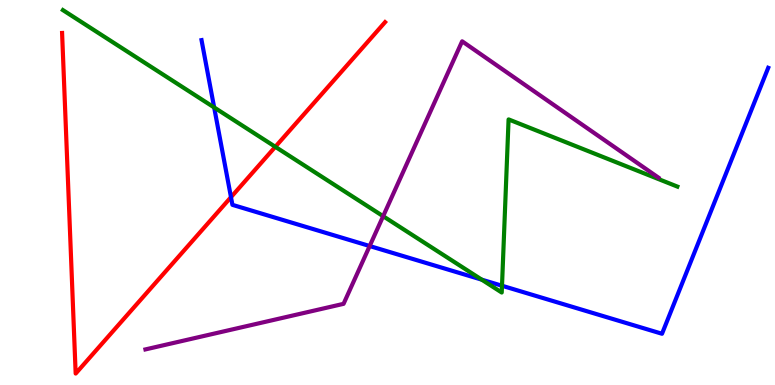[{'lines': ['blue', 'red'], 'intersections': [{'x': 2.98, 'y': 4.88}]}, {'lines': ['green', 'red'], 'intersections': [{'x': 3.55, 'y': 6.19}]}, {'lines': ['purple', 'red'], 'intersections': []}, {'lines': ['blue', 'green'], 'intersections': [{'x': 2.76, 'y': 7.21}, {'x': 6.22, 'y': 2.74}, {'x': 6.48, 'y': 2.58}]}, {'lines': ['blue', 'purple'], 'intersections': [{'x': 4.77, 'y': 3.61}]}, {'lines': ['green', 'purple'], 'intersections': [{'x': 4.94, 'y': 4.38}]}]